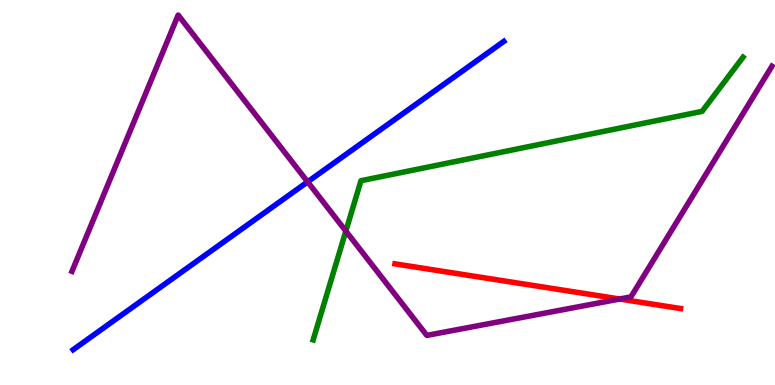[{'lines': ['blue', 'red'], 'intersections': []}, {'lines': ['green', 'red'], 'intersections': []}, {'lines': ['purple', 'red'], 'intersections': [{'x': 8.0, 'y': 2.23}]}, {'lines': ['blue', 'green'], 'intersections': []}, {'lines': ['blue', 'purple'], 'intersections': [{'x': 3.97, 'y': 5.28}]}, {'lines': ['green', 'purple'], 'intersections': [{'x': 4.46, 'y': 4.0}]}]